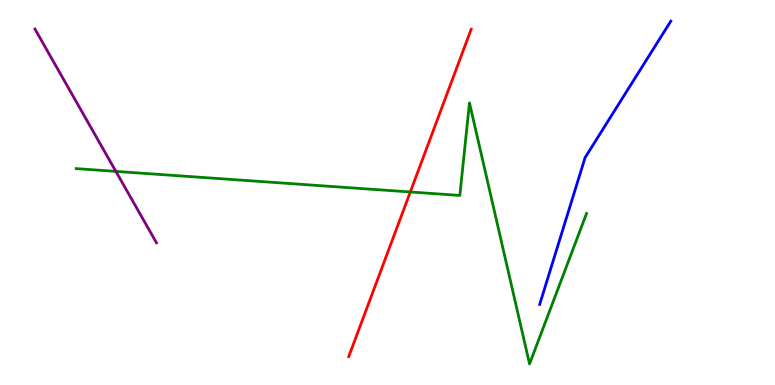[{'lines': ['blue', 'red'], 'intersections': []}, {'lines': ['green', 'red'], 'intersections': [{'x': 5.29, 'y': 5.01}]}, {'lines': ['purple', 'red'], 'intersections': []}, {'lines': ['blue', 'green'], 'intersections': []}, {'lines': ['blue', 'purple'], 'intersections': []}, {'lines': ['green', 'purple'], 'intersections': [{'x': 1.5, 'y': 5.55}]}]